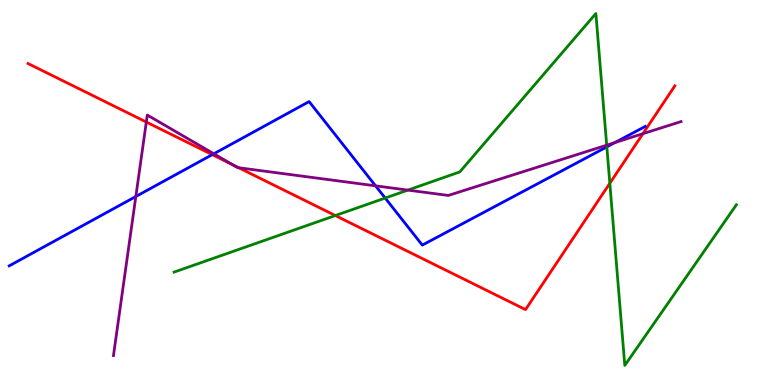[{'lines': ['blue', 'red'], 'intersections': [{'x': 2.74, 'y': 5.98}]}, {'lines': ['green', 'red'], 'intersections': [{'x': 4.33, 'y': 4.4}, {'x': 7.87, 'y': 5.24}]}, {'lines': ['purple', 'red'], 'intersections': [{'x': 1.89, 'y': 6.83}, {'x': 3.0, 'y': 5.72}, {'x': 3.08, 'y': 5.64}, {'x': 8.3, 'y': 6.53}]}, {'lines': ['blue', 'green'], 'intersections': [{'x': 4.97, 'y': 4.86}, {'x': 7.83, 'y': 6.18}]}, {'lines': ['blue', 'purple'], 'intersections': [{'x': 1.75, 'y': 4.9}, {'x': 2.76, 'y': 6.01}, {'x': 4.85, 'y': 5.17}, {'x': 7.94, 'y': 6.3}]}, {'lines': ['green', 'purple'], 'intersections': [{'x': 5.26, 'y': 5.06}, {'x': 7.83, 'y': 6.23}]}]